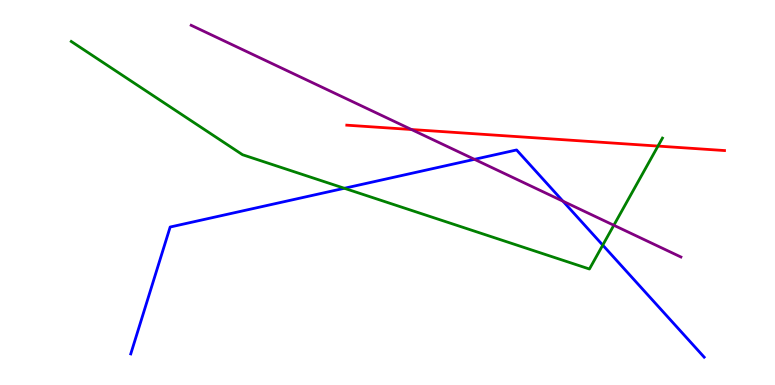[{'lines': ['blue', 'red'], 'intersections': []}, {'lines': ['green', 'red'], 'intersections': [{'x': 8.49, 'y': 6.21}]}, {'lines': ['purple', 'red'], 'intersections': [{'x': 5.31, 'y': 6.64}]}, {'lines': ['blue', 'green'], 'intersections': [{'x': 4.44, 'y': 5.11}, {'x': 7.78, 'y': 3.63}]}, {'lines': ['blue', 'purple'], 'intersections': [{'x': 6.12, 'y': 5.86}, {'x': 7.26, 'y': 4.77}]}, {'lines': ['green', 'purple'], 'intersections': [{'x': 7.92, 'y': 4.15}]}]